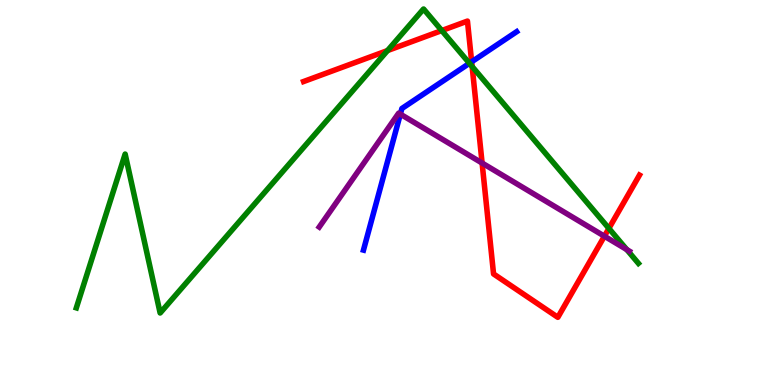[{'lines': ['blue', 'red'], 'intersections': [{'x': 6.09, 'y': 8.39}]}, {'lines': ['green', 'red'], 'intersections': [{'x': 5.0, 'y': 8.69}, {'x': 5.7, 'y': 9.21}, {'x': 6.09, 'y': 8.27}, {'x': 7.86, 'y': 4.07}]}, {'lines': ['purple', 'red'], 'intersections': [{'x': 6.22, 'y': 5.77}, {'x': 7.8, 'y': 3.86}]}, {'lines': ['blue', 'green'], 'intersections': [{'x': 6.06, 'y': 8.36}]}, {'lines': ['blue', 'purple'], 'intersections': [{'x': 5.17, 'y': 7.04}]}, {'lines': ['green', 'purple'], 'intersections': [{'x': 8.09, 'y': 3.52}]}]